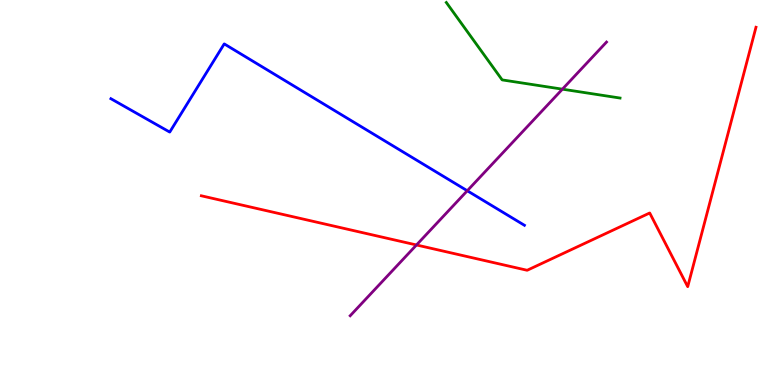[{'lines': ['blue', 'red'], 'intersections': []}, {'lines': ['green', 'red'], 'intersections': []}, {'lines': ['purple', 'red'], 'intersections': [{'x': 5.37, 'y': 3.64}]}, {'lines': ['blue', 'green'], 'intersections': []}, {'lines': ['blue', 'purple'], 'intersections': [{'x': 6.03, 'y': 5.05}]}, {'lines': ['green', 'purple'], 'intersections': [{'x': 7.26, 'y': 7.68}]}]